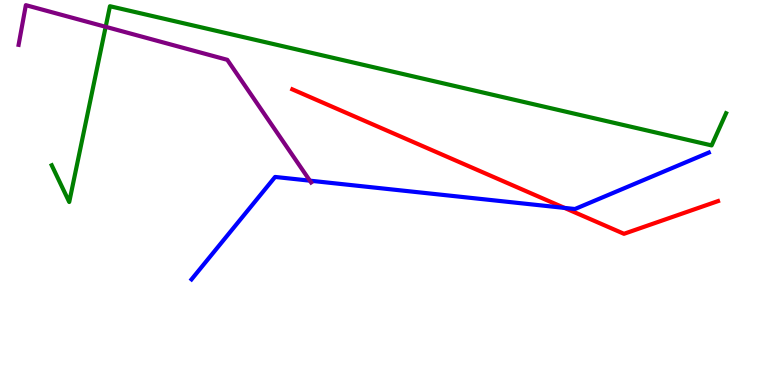[{'lines': ['blue', 'red'], 'intersections': [{'x': 7.28, 'y': 4.6}]}, {'lines': ['green', 'red'], 'intersections': []}, {'lines': ['purple', 'red'], 'intersections': []}, {'lines': ['blue', 'green'], 'intersections': []}, {'lines': ['blue', 'purple'], 'intersections': [{'x': 4.0, 'y': 5.31}]}, {'lines': ['green', 'purple'], 'intersections': [{'x': 1.36, 'y': 9.3}]}]